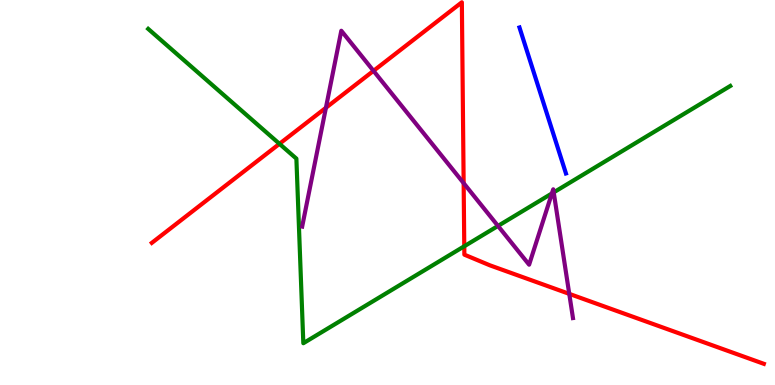[{'lines': ['blue', 'red'], 'intersections': []}, {'lines': ['green', 'red'], 'intersections': [{'x': 3.61, 'y': 6.26}, {'x': 5.99, 'y': 3.6}]}, {'lines': ['purple', 'red'], 'intersections': [{'x': 4.21, 'y': 7.2}, {'x': 4.82, 'y': 8.16}, {'x': 5.98, 'y': 5.24}, {'x': 7.35, 'y': 2.37}]}, {'lines': ['blue', 'green'], 'intersections': []}, {'lines': ['blue', 'purple'], 'intersections': []}, {'lines': ['green', 'purple'], 'intersections': [{'x': 6.43, 'y': 4.13}, {'x': 7.12, 'y': 4.98}, {'x': 7.14, 'y': 5.0}]}]